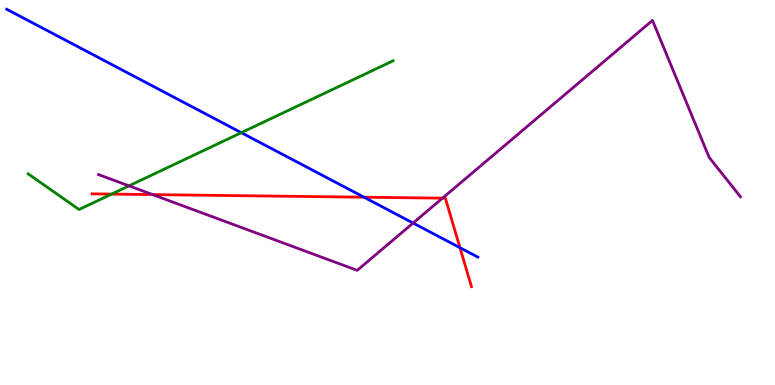[{'lines': ['blue', 'red'], 'intersections': [{'x': 4.7, 'y': 4.88}, {'x': 5.94, 'y': 3.57}]}, {'lines': ['green', 'red'], 'intersections': [{'x': 1.44, 'y': 4.96}]}, {'lines': ['purple', 'red'], 'intersections': [{'x': 1.97, 'y': 4.95}, {'x': 5.71, 'y': 4.85}]}, {'lines': ['blue', 'green'], 'intersections': [{'x': 3.11, 'y': 6.55}]}, {'lines': ['blue', 'purple'], 'intersections': [{'x': 5.33, 'y': 4.21}]}, {'lines': ['green', 'purple'], 'intersections': [{'x': 1.66, 'y': 5.17}]}]